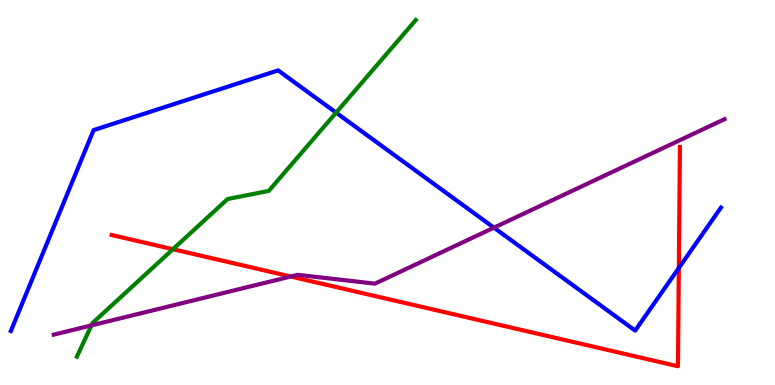[{'lines': ['blue', 'red'], 'intersections': [{'x': 8.76, 'y': 3.04}]}, {'lines': ['green', 'red'], 'intersections': [{'x': 2.23, 'y': 3.53}]}, {'lines': ['purple', 'red'], 'intersections': [{'x': 3.75, 'y': 2.82}]}, {'lines': ['blue', 'green'], 'intersections': [{'x': 4.34, 'y': 7.07}]}, {'lines': ['blue', 'purple'], 'intersections': [{'x': 6.37, 'y': 4.09}]}, {'lines': ['green', 'purple'], 'intersections': [{'x': 1.18, 'y': 1.55}]}]